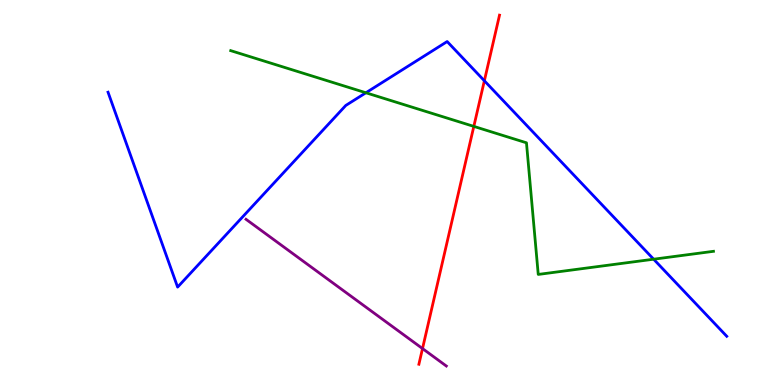[{'lines': ['blue', 'red'], 'intersections': [{'x': 6.25, 'y': 7.9}]}, {'lines': ['green', 'red'], 'intersections': [{'x': 6.11, 'y': 6.72}]}, {'lines': ['purple', 'red'], 'intersections': [{'x': 5.45, 'y': 0.946}]}, {'lines': ['blue', 'green'], 'intersections': [{'x': 4.72, 'y': 7.59}, {'x': 8.43, 'y': 3.27}]}, {'lines': ['blue', 'purple'], 'intersections': []}, {'lines': ['green', 'purple'], 'intersections': []}]